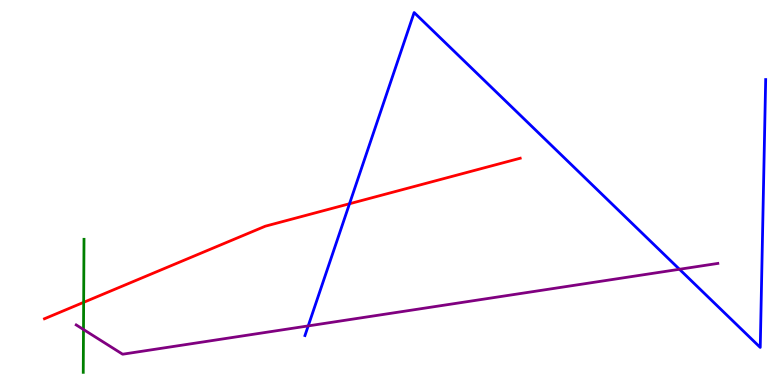[{'lines': ['blue', 'red'], 'intersections': [{'x': 4.51, 'y': 4.71}]}, {'lines': ['green', 'red'], 'intersections': [{'x': 1.08, 'y': 2.15}]}, {'lines': ['purple', 'red'], 'intersections': []}, {'lines': ['blue', 'green'], 'intersections': []}, {'lines': ['blue', 'purple'], 'intersections': [{'x': 3.98, 'y': 1.53}, {'x': 8.77, 'y': 3.01}]}, {'lines': ['green', 'purple'], 'intersections': [{'x': 1.08, 'y': 1.44}]}]